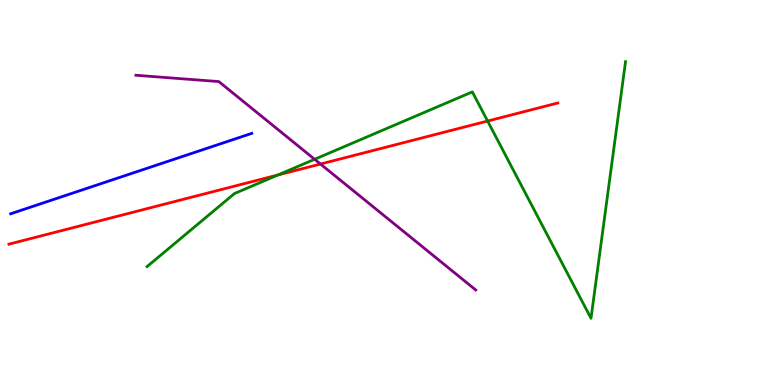[{'lines': ['blue', 'red'], 'intersections': []}, {'lines': ['green', 'red'], 'intersections': [{'x': 3.59, 'y': 5.45}, {'x': 6.29, 'y': 6.86}]}, {'lines': ['purple', 'red'], 'intersections': [{'x': 4.14, 'y': 5.74}]}, {'lines': ['blue', 'green'], 'intersections': []}, {'lines': ['blue', 'purple'], 'intersections': []}, {'lines': ['green', 'purple'], 'intersections': [{'x': 4.06, 'y': 5.86}]}]